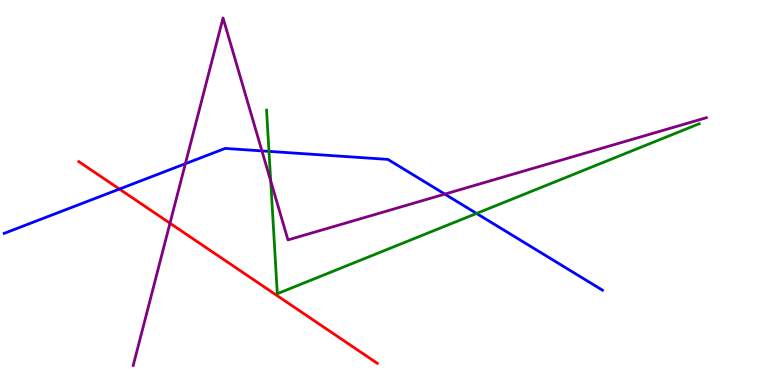[{'lines': ['blue', 'red'], 'intersections': [{'x': 1.54, 'y': 5.09}]}, {'lines': ['green', 'red'], 'intersections': []}, {'lines': ['purple', 'red'], 'intersections': [{'x': 2.19, 'y': 4.2}]}, {'lines': ['blue', 'green'], 'intersections': [{'x': 3.47, 'y': 6.07}, {'x': 6.15, 'y': 4.46}]}, {'lines': ['blue', 'purple'], 'intersections': [{'x': 2.39, 'y': 5.75}, {'x': 3.38, 'y': 6.08}, {'x': 5.74, 'y': 4.96}]}, {'lines': ['green', 'purple'], 'intersections': [{'x': 3.49, 'y': 5.3}]}]